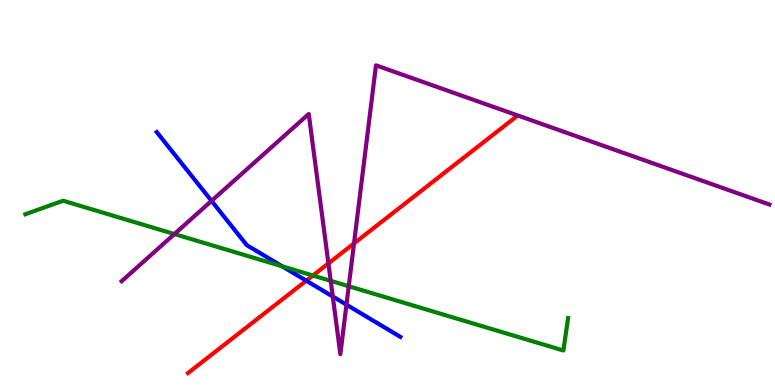[{'lines': ['blue', 'red'], 'intersections': [{'x': 3.95, 'y': 2.71}]}, {'lines': ['green', 'red'], 'intersections': [{'x': 4.04, 'y': 2.84}]}, {'lines': ['purple', 'red'], 'intersections': [{'x': 4.24, 'y': 3.16}, {'x': 4.57, 'y': 3.68}]}, {'lines': ['blue', 'green'], 'intersections': [{'x': 3.64, 'y': 3.08}]}, {'lines': ['blue', 'purple'], 'intersections': [{'x': 2.73, 'y': 4.78}, {'x': 4.29, 'y': 2.3}, {'x': 4.47, 'y': 2.09}]}, {'lines': ['green', 'purple'], 'intersections': [{'x': 2.25, 'y': 3.92}, {'x': 4.27, 'y': 2.71}, {'x': 4.5, 'y': 2.57}]}]